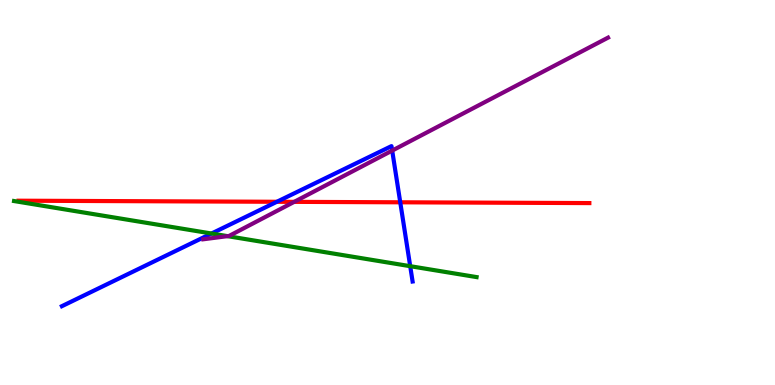[{'lines': ['blue', 'red'], 'intersections': [{'x': 3.57, 'y': 4.76}, {'x': 5.16, 'y': 4.75}]}, {'lines': ['green', 'red'], 'intersections': []}, {'lines': ['purple', 'red'], 'intersections': [{'x': 3.8, 'y': 4.76}]}, {'lines': ['blue', 'green'], 'intersections': [{'x': 2.73, 'y': 3.93}, {'x': 5.29, 'y': 3.09}]}, {'lines': ['blue', 'purple'], 'intersections': [{'x': 5.06, 'y': 6.09}]}, {'lines': ['green', 'purple'], 'intersections': [{'x': 2.94, 'y': 3.87}]}]